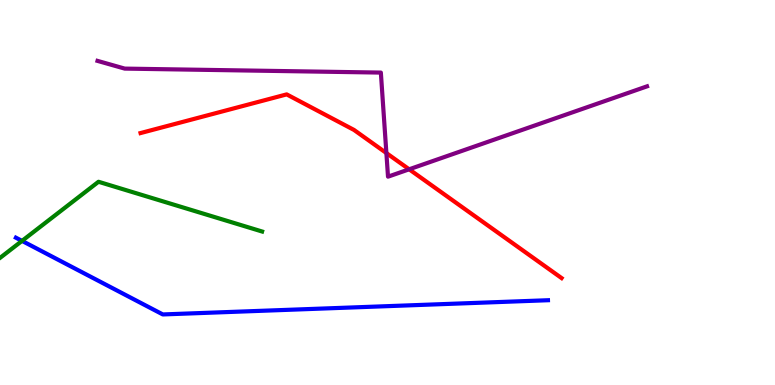[{'lines': ['blue', 'red'], 'intersections': []}, {'lines': ['green', 'red'], 'intersections': []}, {'lines': ['purple', 'red'], 'intersections': [{'x': 4.99, 'y': 6.02}, {'x': 5.28, 'y': 5.6}]}, {'lines': ['blue', 'green'], 'intersections': [{'x': 0.284, 'y': 3.74}]}, {'lines': ['blue', 'purple'], 'intersections': []}, {'lines': ['green', 'purple'], 'intersections': []}]